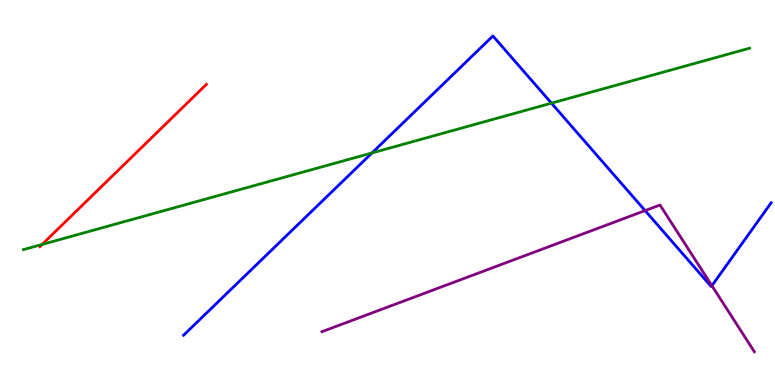[{'lines': ['blue', 'red'], 'intersections': []}, {'lines': ['green', 'red'], 'intersections': [{'x': 0.543, 'y': 3.65}]}, {'lines': ['purple', 'red'], 'intersections': []}, {'lines': ['blue', 'green'], 'intersections': [{'x': 4.8, 'y': 6.03}, {'x': 7.12, 'y': 7.32}]}, {'lines': ['blue', 'purple'], 'intersections': [{'x': 8.32, 'y': 4.53}, {'x': 9.19, 'y': 2.58}]}, {'lines': ['green', 'purple'], 'intersections': []}]